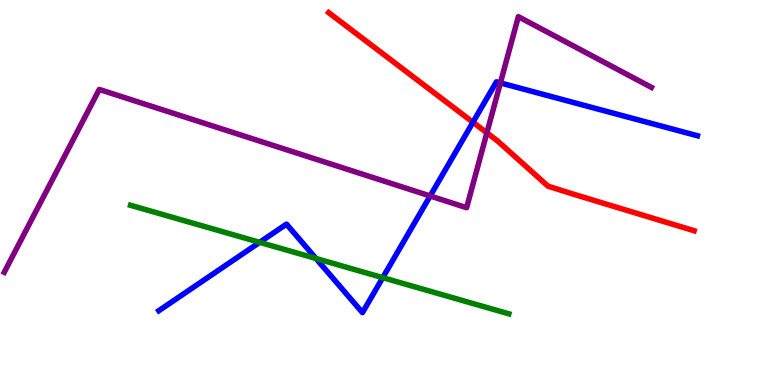[{'lines': ['blue', 'red'], 'intersections': [{'x': 6.1, 'y': 6.82}]}, {'lines': ['green', 'red'], 'intersections': []}, {'lines': ['purple', 'red'], 'intersections': [{'x': 6.28, 'y': 6.55}]}, {'lines': ['blue', 'green'], 'intersections': [{'x': 3.35, 'y': 3.71}, {'x': 4.08, 'y': 3.29}, {'x': 4.94, 'y': 2.79}]}, {'lines': ['blue', 'purple'], 'intersections': [{'x': 5.55, 'y': 4.91}, {'x': 6.46, 'y': 7.85}]}, {'lines': ['green', 'purple'], 'intersections': []}]